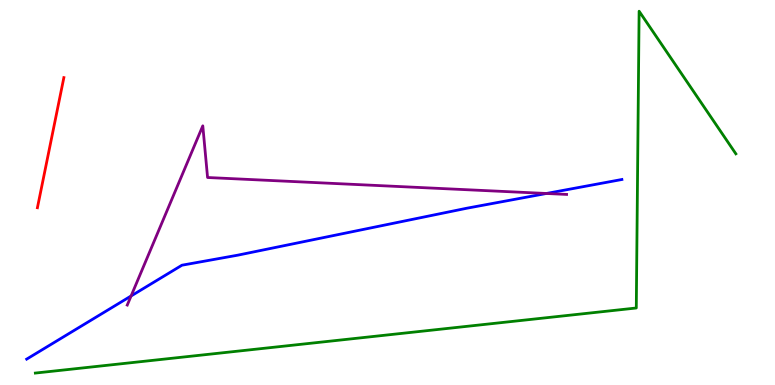[{'lines': ['blue', 'red'], 'intersections': []}, {'lines': ['green', 'red'], 'intersections': []}, {'lines': ['purple', 'red'], 'intersections': []}, {'lines': ['blue', 'green'], 'intersections': []}, {'lines': ['blue', 'purple'], 'intersections': [{'x': 1.69, 'y': 2.31}, {'x': 7.05, 'y': 4.97}]}, {'lines': ['green', 'purple'], 'intersections': []}]